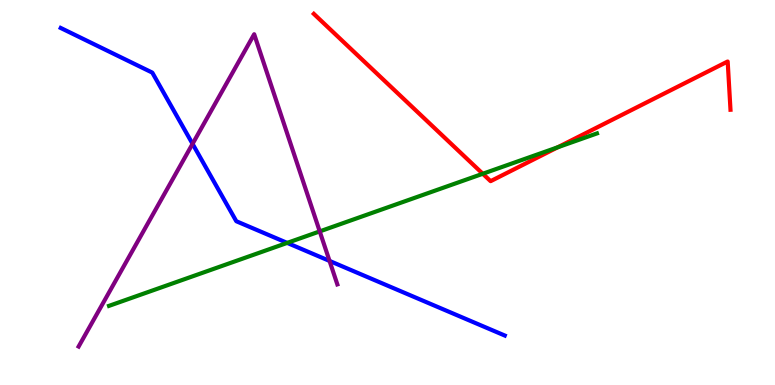[{'lines': ['blue', 'red'], 'intersections': []}, {'lines': ['green', 'red'], 'intersections': [{'x': 6.23, 'y': 5.49}, {'x': 7.2, 'y': 6.17}]}, {'lines': ['purple', 'red'], 'intersections': []}, {'lines': ['blue', 'green'], 'intersections': [{'x': 3.71, 'y': 3.69}]}, {'lines': ['blue', 'purple'], 'intersections': [{'x': 2.48, 'y': 6.26}, {'x': 4.25, 'y': 3.22}]}, {'lines': ['green', 'purple'], 'intersections': [{'x': 4.13, 'y': 3.99}]}]